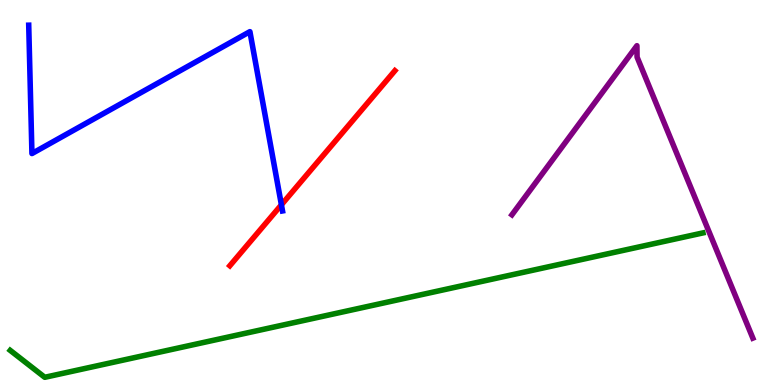[{'lines': ['blue', 'red'], 'intersections': [{'x': 3.63, 'y': 4.68}]}, {'lines': ['green', 'red'], 'intersections': []}, {'lines': ['purple', 'red'], 'intersections': []}, {'lines': ['blue', 'green'], 'intersections': []}, {'lines': ['blue', 'purple'], 'intersections': []}, {'lines': ['green', 'purple'], 'intersections': []}]